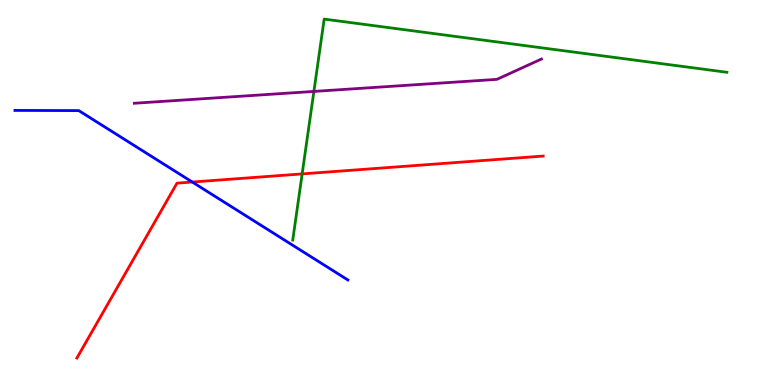[{'lines': ['blue', 'red'], 'intersections': [{'x': 2.48, 'y': 5.27}]}, {'lines': ['green', 'red'], 'intersections': [{'x': 3.9, 'y': 5.48}]}, {'lines': ['purple', 'red'], 'intersections': []}, {'lines': ['blue', 'green'], 'intersections': []}, {'lines': ['blue', 'purple'], 'intersections': []}, {'lines': ['green', 'purple'], 'intersections': [{'x': 4.05, 'y': 7.63}]}]